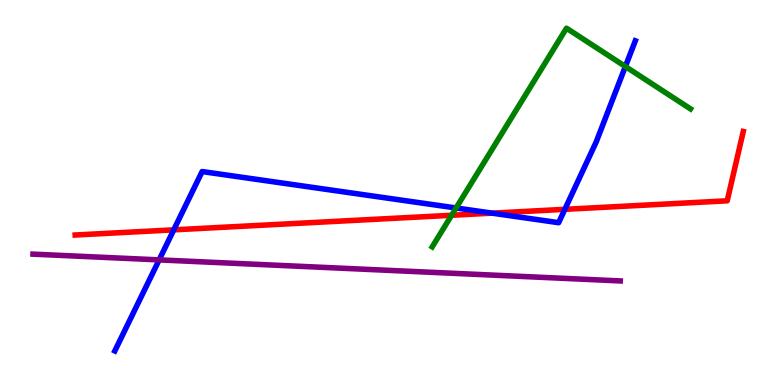[{'lines': ['blue', 'red'], 'intersections': [{'x': 2.24, 'y': 4.03}, {'x': 6.35, 'y': 4.46}, {'x': 7.29, 'y': 4.56}]}, {'lines': ['green', 'red'], 'intersections': [{'x': 5.83, 'y': 4.41}]}, {'lines': ['purple', 'red'], 'intersections': []}, {'lines': ['blue', 'green'], 'intersections': [{'x': 5.88, 'y': 4.6}, {'x': 8.07, 'y': 8.27}]}, {'lines': ['blue', 'purple'], 'intersections': [{'x': 2.05, 'y': 3.25}]}, {'lines': ['green', 'purple'], 'intersections': []}]